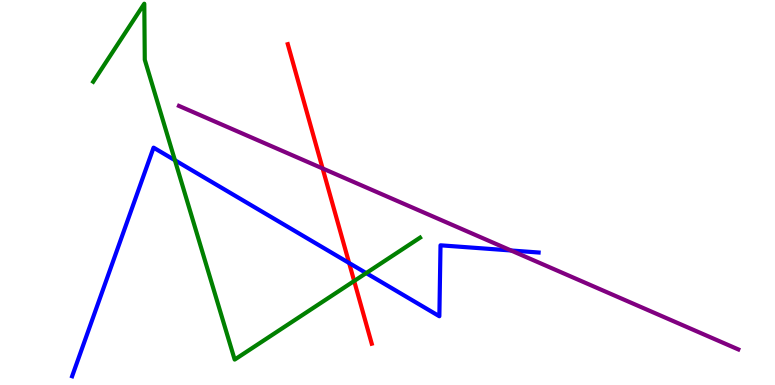[{'lines': ['blue', 'red'], 'intersections': [{'x': 4.5, 'y': 3.17}]}, {'lines': ['green', 'red'], 'intersections': [{'x': 4.57, 'y': 2.7}]}, {'lines': ['purple', 'red'], 'intersections': [{'x': 4.16, 'y': 5.62}]}, {'lines': ['blue', 'green'], 'intersections': [{'x': 2.26, 'y': 5.84}, {'x': 4.73, 'y': 2.91}]}, {'lines': ['blue', 'purple'], 'intersections': [{'x': 6.59, 'y': 3.49}]}, {'lines': ['green', 'purple'], 'intersections': []}]